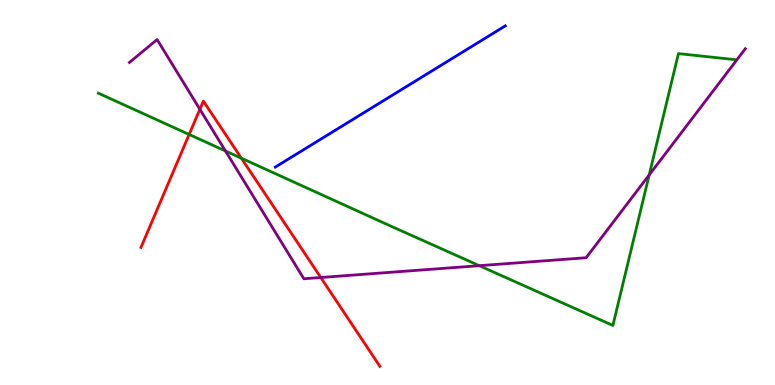[{'lines': ['blue', 'red'], 'intersections': []}, {'lines': ['green', 'red'], 'intersections': [{'x': 2.44, 'y': 6.51}, {'x': 3.11, 'y': 5.89}]}, {'lines': ['purple', 'red'], 'intersections': [{'x': 2.58, 'y': 7.16}, {'x': 4.14, 'y': 2.79}]}, {'lines': ['blue', 'green'], 'intersections': []}, {'lines': ['blue', 'purple'], 'intersections': []}, {'lines': ['green', 'purple'], 'intersections': [{'x': 2.91, 'y': 6.08}, {'x': 6.18, 'y': 3.1}, {'x': 8.38, 'y': 5.46}]}]